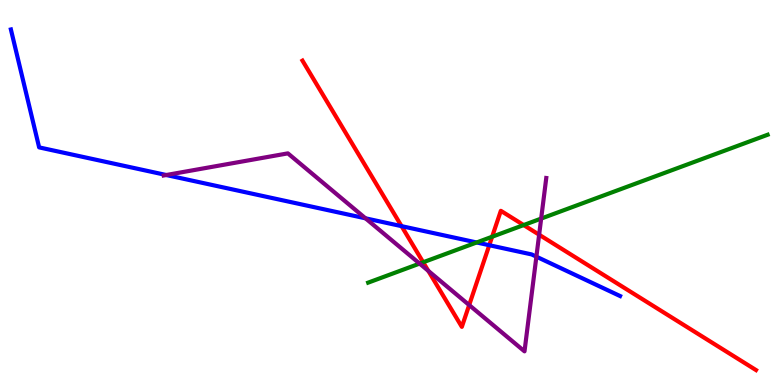[{'lines': ['blue', 'red'], 'intersections': [{'x': 5.18, 'y': 4.13}, {'x': 6.31, 'y': 3.63}]}, {'lines': ['green', 'red'], 'intersections': [{'x': 5.46, 'y': 3.19}, {'x': 6.35, 'y': 3.85}, {'x': 6.76, 'y': 4.15}]}, {'lines': ['purple', 'red'], 'intersections': [{'x': 5.53, 'y': 2.96}, {'x': 6.05, 'y': 2.08}, {'x': 6.96, 'y': 3.9}]}, {'lines': ['blue', 'green'], 'intersections': [{'x': 6.15, 'y': 3.7}]}, {'lines': ['blue', 'purple'], 'intersections': [{'x': 2.15, 'y': 5.45}, {'x': 4.72, 'y': 4.33}, {'x': 6.92, 'y': 3.33}]}, {'lines': ['green', 'purple'], 'intersections': [{'x': 5.41, 'y': 3.15}, {'x': 6.98, 'y': 4.32}]}]